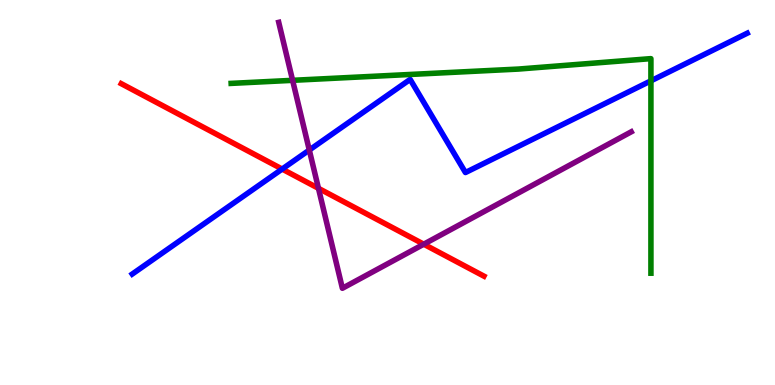[{'lines': ['blue', 'red'], 'intersections': [{'x': 3.64, 'y': 5.61}]}, {'lines': ['green', 'red'], 'intersections': []}, {'lines': ['purple', 'red'], 'intersections': [{'x': 4.11, 'y': 5.11}, {'x': 5.47, 'y': 3.66}]}, {'lines': ['blue', 'green'], 'intersections': [{'x': 8.4, 'y': 7.9}]}, {'lines': ['blue', 'purple'], 'intersections': [{'x': 3.99, 'y': 6.1}]}, {'lines': ['green', 'purple'], 'intersections': [{'x': 3.78, 'y': 7.91}]}]